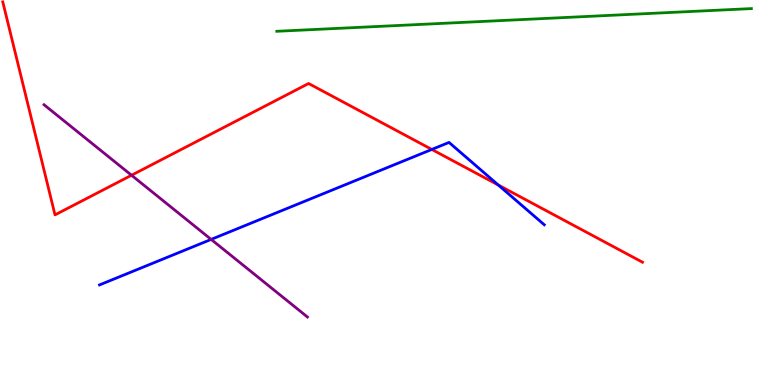[{'lines': ['blue', 'red'], 'intersections': [{'x': 5.57, 'y': 6.12}, {'x': 6.43, 'y': 5.19}]}, {'lines': ['green', 'red'], 'intersections': []}, {'lines': ['purple', 'red'], 'intersections': [{'x': 1.7, 'y': 5.45}]}, {'lines': ['blue', 'green'], 'intersections': []}, {'lines': ['blue', 'purple'], 'intersections': [{'x': 2.72, 'y': 3.78}]}, {'lines': ['green', 'purple'], 'intersections': []}]